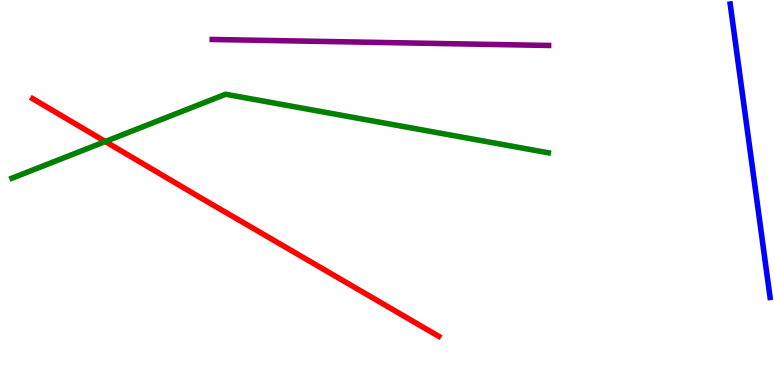[{'lines': ['blue', 'red'], 'intersections': []}, {'lines': ['green', 'red'], 'intersections': [{'x': 1.36, 'y': 6.32}]}, {'lines': ['purple', 'red'], 'intersections': []}, {'lines': ['blue', 'green'], 'intersections': []}, {'lines': ['blue', 'purple'], 'intersections': []}, {'lines': ['green', 'purple'], 'intersections': []}]